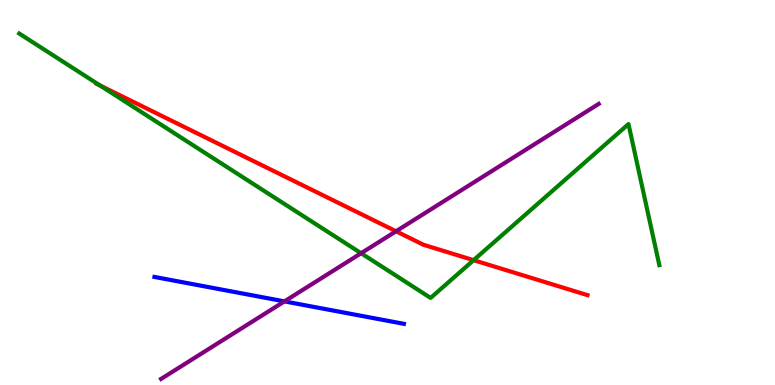[{'lines': ['blue', 'red'], 'intersections': []}, {'lines': ['green', 'red'], 'intersections': [{'x': 1.29, 'y': 7.78}, {'x': 6.11, 'y': 3.24}]}, {'lines': ['purple', 'red'], 'intersections': [{'x': 5.11, 'y': 3.99}]}, {'lines': ['blue', 'green'], 'intersections': []}, {'lines': ['blue', 'purple'], 'intersections': [{'x': 3.67, 'y': 2.17}]}, {'lines': ['green', 'purple'], 'intersections': [{'x': 4.66, 'y': 3.42}]}]